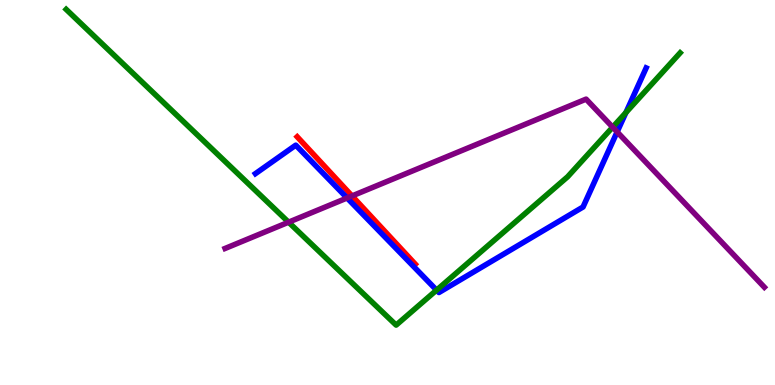[{'lines': ['blue', 'red'], 'intersections': []}, {'lines': ['green', 'red'], 'intersections': []}, {'lines': ['purple', 'red'], 'intersections': [{'x': 4.54, 'y': 4.91}]}, {'lines': ['blue', 'green'], 'intersections': [{'x': 5.63, 'y': 2.46}, {'x': 8.08, 'y': 7.08}]}, {'lines': ['blue', 'purple'], 'intersections': [{'x': 4.48, 'y': 4.86}, {'x': 7.96, 'y': 6.57}]}, {'lines': ['green', 'purple'], 'intersections': [{'x': 3.72, 'y': 4.23}, {'x': 7.91, 'y': 6.7}]}]